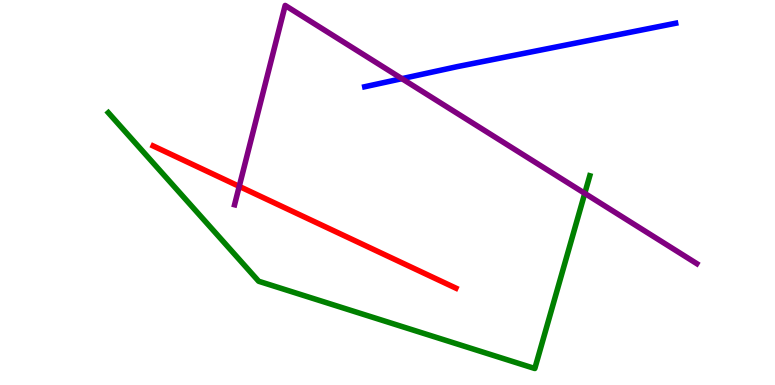[{'lines': ['blue', 'red'], 'intersections': []}, {'lines': ['green', 'red'], 'intersections': []}, {'lines': ['purple', 'red'], 'intersections': [{'x': 3.09, 'y': 5.16}]}, {'lines': ['blue', 'green'], 'intersections': []}, {'lines': ['blue', 'purple'], 'intersections': [{'x': 5.19, 'y': 7.96}]}, {'lines': ['green', 'purple'], 'intersections': [{'x': 7.55, 'y': 4.98}]}]